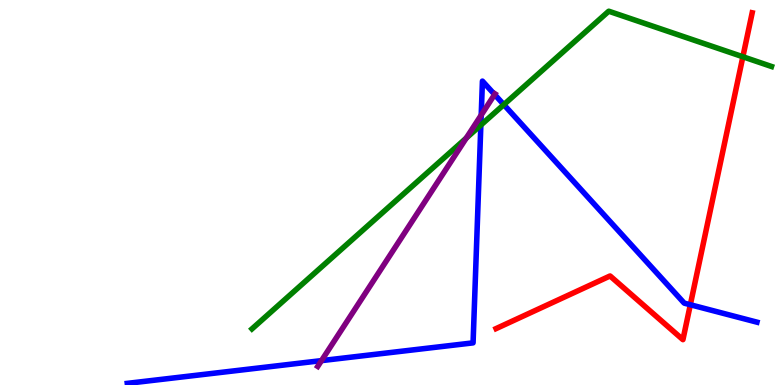[{'lines': ['blue', 'red'], 'intersections': [{'x': 8.91, 'y': 2.08}]}, {'lines': ['green', 'red'], 'intersections': [{'x': 9.59, 'y': 8.53}]}, {'lines': ['purple', 'red'], 'intersections': []}, {'lines': ['blue', 'green'], 'intersections': [{'x': 6.2, 'y': 6.75}, {'x': 6.5, 'y': 7.28}]}, {'lines': ['blue', 'purple'], 'intersections': [{'x': 4.15, 'y': 0.633}, {'x': 6.21, 'y': 7.01}, {'x': 6.38, 'y': 7.55}]}, {'lines': ['green', 'purple'], 'intersections': [{'x': 6.02, 'y': 6.41}]}]